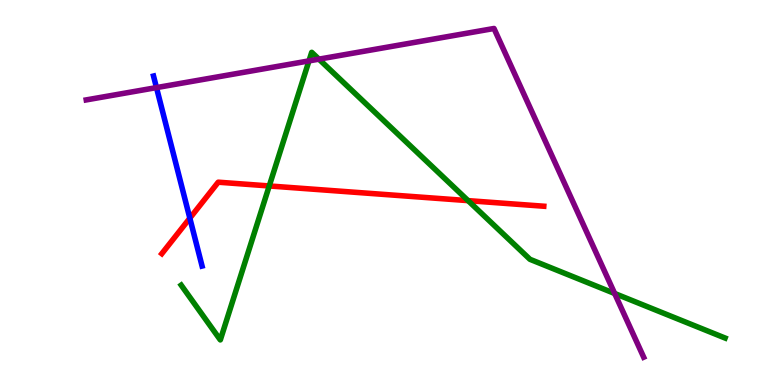[{'lines': ['blue', 'red'], 'intersections': [{'x': 2.45, 'y': 4.33}]}, {'lines': ['green', 'red'], 'intersections': [{'x': 3.47, 'y': 5.17}, {'x': 6.04, 'y': 4.79}]}, {'lines': ['purple', 'red'], 'intersections': []}, {'lines': ['blue', 'green'], 'intersections': []}, {'lines': ['blue', 'purple'], 'intersections': [{'x': 2.02, 'y': 7.72}]}, {'lines': ['green', 'purple'], 'intersections': [{'x': 3.99, 'y': 8.42}, {'x': 4.11, 'y': 8.46}, {'x': 7.93, 'y': 2.38}]}]